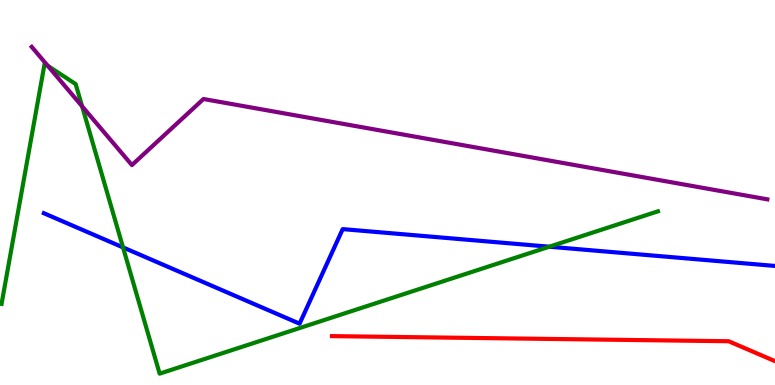[{'lines': ['blue', 'red'], 'intersections': []}, {'lines': ['green', 'red'], 'intersections': []}, {'lines': ['purple', 'red'], 'intersections': []}, {'lines': ['blue', 'green'], 'intersections': [{'x': 1.59, 'y': 3.57}, {'x': 7.09, 'y': 3.59}]}, {'lines': ['blue', 'purple'], 'intersections': []}, {'lines': ['green', 'purple'], 'intersections': [{'x': 0.617, 'y': 8.29}, {'x': 1.06, 'y': 7.24}]}]